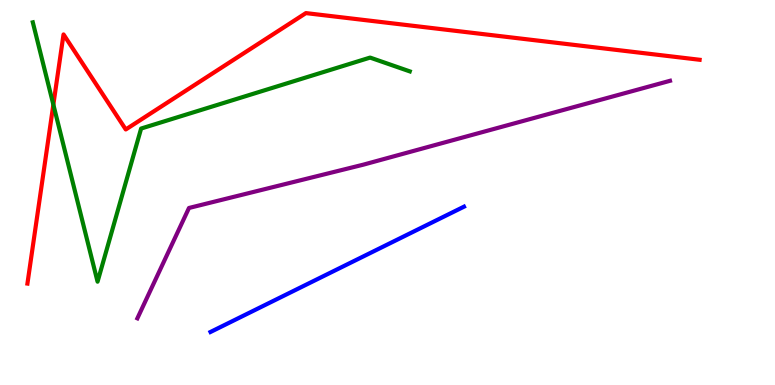[{'lines': ['blue', 'red'], 'intersections': []}, {'lines': ['green', 'red'], 'intersections': [{'x': 0.688, 'y': 7.28}]}, {'lines': ['purple', 'red'], 'intersections': []}, {'lines': ['blue', 'green'], 'intersections': []}, {'lines': ['blue', 'purple'], 'intersections': []}, {'lines': ['green', 'purple'], 'intersections': []}]